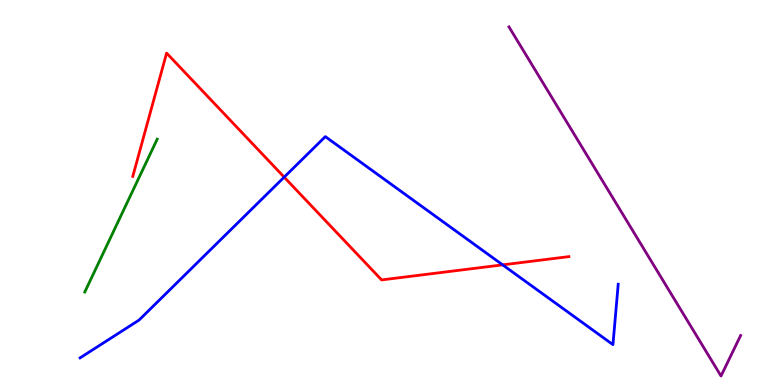[{'lines': ['blue', 'red'], 'intersections': [{'x': 3.67, 'y': 5.4}, {'x': 6.49, 'y': 3.12}]}, {'lines': ['green', 'red'], 'intersections': []}, {'lines': ['purple', 'red'], 'intersections': []}, {'lines': ['blue', 'green'], 'intersections': []}, {'lines': ['blue', 'purple'], 'intersections': []}, {'lines': ['green', 'purple'], 'intersections': []}]